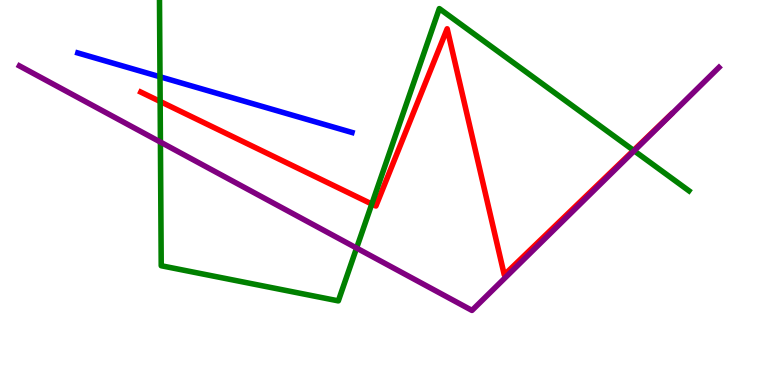[{'lines': ['blue', 'red'], 'intersections': []}, {'lines': ['green', 'red'], 'intersections': [{'x': 2.07, 'y': 7.36}, {'x': 4.8, 'y': 4.7}, {'x': 8.18, 'y': 6.09}]}, {'lines': ['purple', 'red'], 'intersections': []}, {'lines': ['blue', 'green'], 'intersections': [{'x': 2.06, 'y': 8.01}]}, {'lines': ['blue', 'purple'], 'intersections': []}, {'lines': ['green', 'purple'], 'intersections': [{'x': 2.07, 'y': 6.31}, {'x': 4.6, 'y': 3.56}, {'x': 8.18, 'y': 6.08}]}]